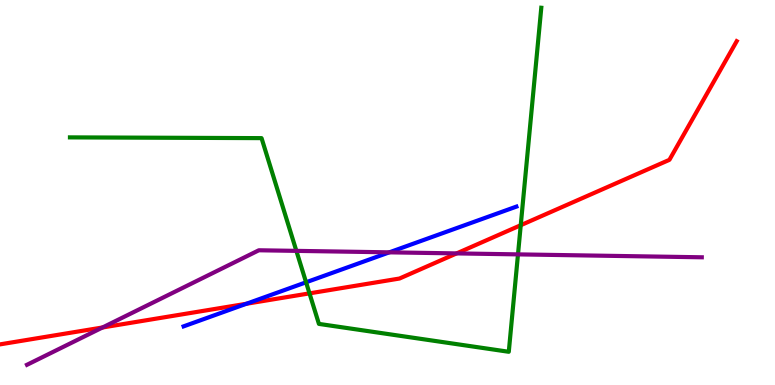[{'lines': ['blue', 'red'], 'intersections': [{'x': 3.18, 'y': 2.11}]}, {'lines': ['green', 'red'], 'intersections': [{'x': 3.99, 'y': 2.38}, {'x': 6.72, 'y': 4.15}]}, {'lines': ['purple', 'red'], 'intersections': [{'x': 1.32, 'y': 1.49}, {'x': 5.89, 'y': 3.42}]}, {'lines': ['blue', 'green'], 'intersections': [{'x': 3.95, 'y': 2.67}]}, {'lines': ['blue', 'purple'], 'intersections': [{'x': 5.02, 'y': 3.45}]}, {'lines': ['green', 'purple'], 'intersections': [{'x': 3.82, 'y': 3.48}, {'x': 6.68, 'y': 3.39}]}]